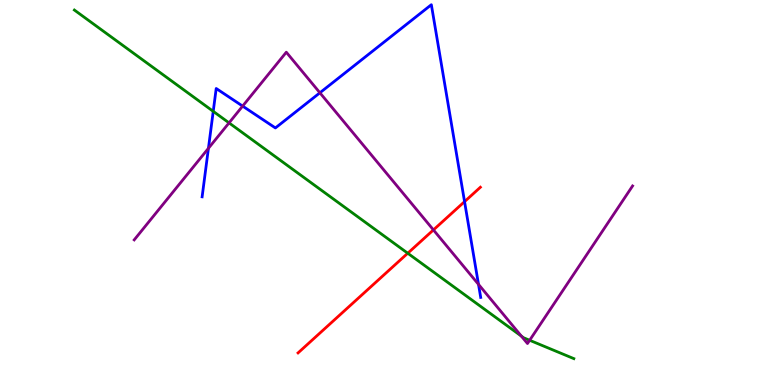[{'lines': ['blue', 'red'], 'intersections': [{'x': 5.99, 'y': 4.76}]}, {'lines': ['green', 'red'], 'intersections': [{'x': 5.26, 'y': 3.42}]}, {'lines': ['purple', 'red'], 'intersections': [{'x': 5.59, 'y': 4.03}]}, {'lines': ['blue', 'green'], 'intersections': [{'x': 2.75, 'y': 7.11}]}, {'lines': ['blue', 'purple'], 'intersections': [{'x': 2.69, 'y': 6.15}, {'x': 3.13, 'y': 7.24}, {'x': 4.13, 'y': 7.59}, {'x': 6.17, 'y': 2.61}]}, {'lines': ['green', 'purple'], 'intersections': [{'x': 2.96, 'y': 6.81}, {'x': 6.73, 'y': 1.27}, {'x': 6.83, 'y': 1.16}]}]